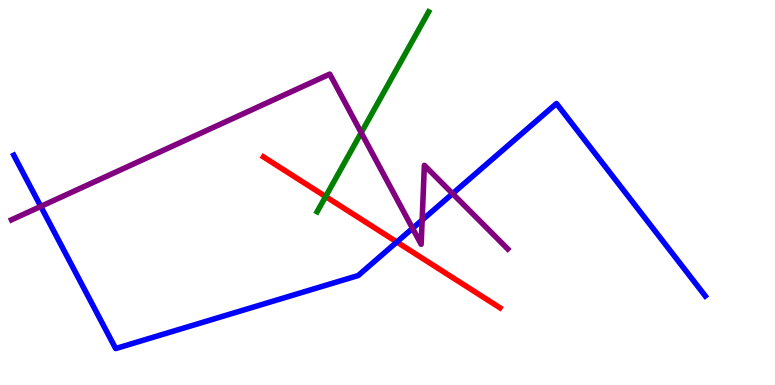[{'lines': ['blue', 'red'], 'intersections': [{'x': 5.12, 'y': 3.71}]}, {'lines': ['green', 'red'], 'intersections': [{'x': 4.2, 'y': 4.89}]}, {'lines': ['purple', 'red'], 'intersections': []}, {'lines': ['blue', 'green'], 'intersections': []}, {'lines': ['blue', 'purple'], 'intersections': [{'x': 0.526, 'y': 4.64}, {'x': 5.32, 'y': 4.07}, {'x': 5.45, 'y': 4.28}, {'x': 5.84, 'y': 4.97}]}, {'lines': ['green', 'purple'], 'intersections': [{'x': 4.66, 'y': 6.55}]}]